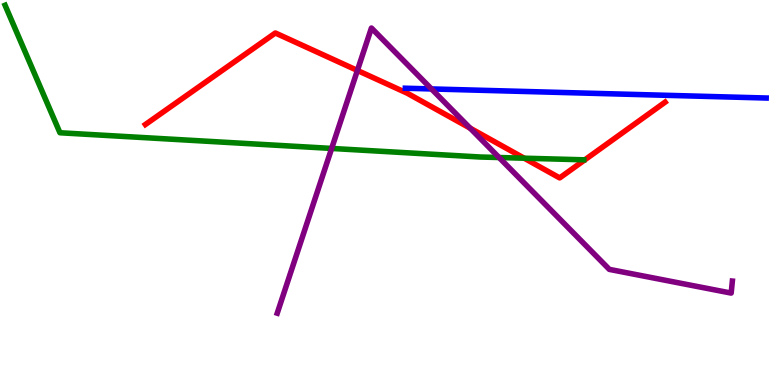[{'lines': ['blue', 'red'], 'intersections': []}, {'lines': ['green', 'red'], 'intersections': [{'x': 6.76, 'y': 5.89}]}, {'lines': ['purple', 'red'], 'intersections': [{'x': 4.61, 'y': 8.17}, {'x': 6.07, 'y': 6.67}]}, {'lines': ['blue', 'green'], 'intersections': []}, {'lines': ['blue', 'purple'], 'intersections': [{'x': 5.57, 'y': 7.69}]}, {'lines': ['green', 'purple'], 'intersections': [{'x': 4.28, 'y': 6.14}, {'x': 6.44, 'y': 5.91}]}]